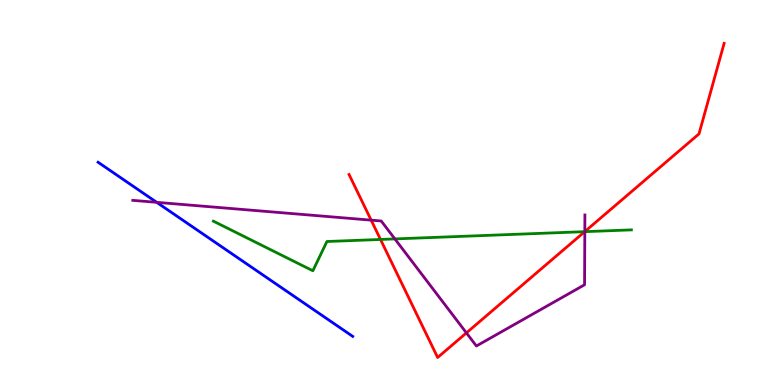[{'lines': ['blue', 'red'], 'intersections': []}, {'lines': ['green', 'red'], 'intersections': [{'x': 4.91, 'y': 3.78}, {'x': 7.54, 'y': 3.98}]}, {'lines': ['purple', 'red'], 'intersections': [{'x': 4.79, 'y': 4.28}, {'x': 6.02, 'y': 1.35}, {'x': 7.55, 'y': 3.99}]}, {'lines': ['blue', 'green'], 'intersections': []}, {'lines': ['blue', 'purple'], 'intersections': [{'x': 2.02, 'y': 4.74}]}, {'lines': ['green', 'purple'], 'intersections': [{'x': 5.09, 'y': 3.79}, {'x': 7.55, 'y': 3.98}]}]